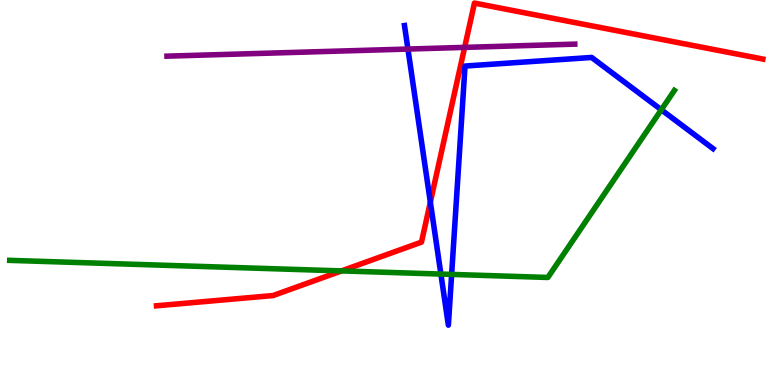[{'lines': ['blue', 'red'], 'intersections': [{'x': 5.55, 'y': 4.75}]}, {'lines': ['green', 'red'], 'intersections': [{'x': 4.41, 'y': 2.96}]}, {'lines': ['purple', 'red'], 'intersections': [{'x': 6.0, 'y': 8.77}]}, {'lines': ['blue', 'green'], 'intersections': [{'x': 5.69, 'y': 2.88}, {'x': 5.83, 'y': 2.87}, {'x': 8.53, 'y': 7.15}]}, {'lines': ['blue', 'purple'], 'intersections': [{'x': 5.26, 'y': 8.73}]}, {'lines': ['green', 'purple'], 'intersections': []}]